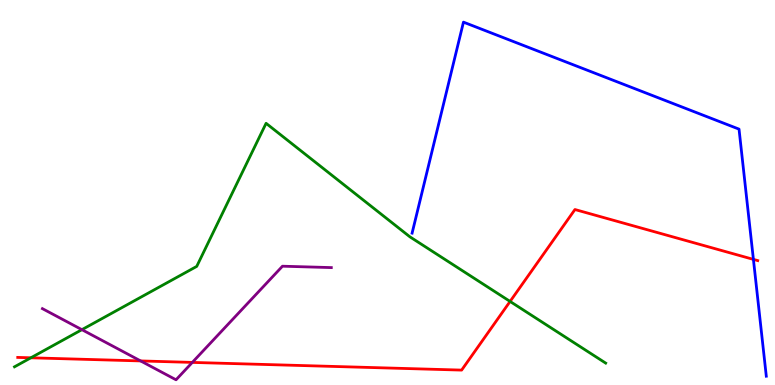[{'lines': ['blue', 'red'], 'intersections': [{'x': 9.72, 'y': 3.26}]}, {'lines': ['green', 'red'], 'intersections': [{'x': 0.398, 'y': 0.707}, {'x': 6.58, 'y': 2.17}]}, {'lines': ['purple', 'red'], 'intersections': [{'x': 1.81, 'y': 0.625}, {'x': 2.48, 'y': 0.587}]}, {'lines': ['blue', 'green'], 'intersections': []}, {'lines': ['blue', 'purple'], 'intersections': []}, {'lines': ['green', 'purple'], 'intersections': [{'x': 1.06, 'y': 1.44}]}]